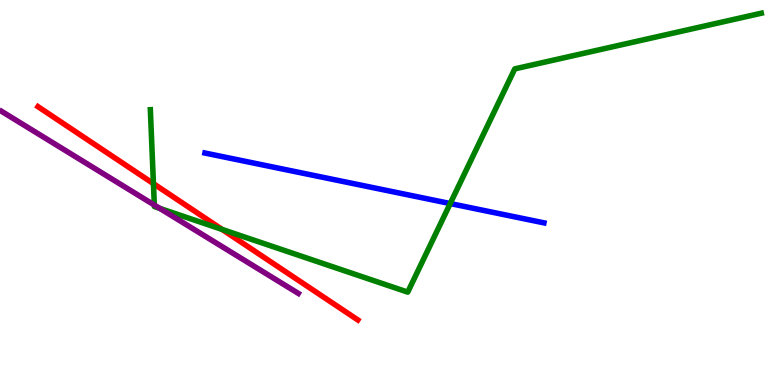[{'lines': ['blue', 'red'], 'intersections': []}, {'lines': ['green', 'red'], 'intersections': [{'x': 1.98, 'y': 5.23}, {'x': 2.87, 'y': 4.04}]}, {'lines': ['purple', 'red'], 'intersections': []}, {'lines': ['blue', 'green'], 'intersections': [{'x': 5.81, 'y': 4.71}]}, {'lines': ['blue', 'purple'], 'intersections': []}, {'lines': ['green', 'purple'], 'intersections': [{'x': 1.99, 'y': 4.67}, {'x': 2.06, 'y': 4.59}]}]